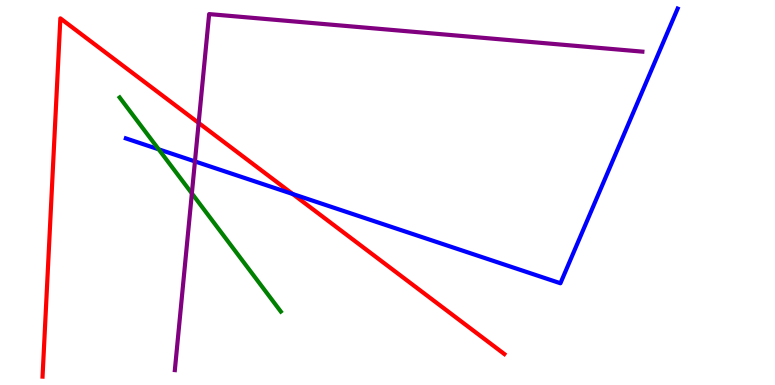[{'lines': ['blue', 'red'], 'intersections': [{'x': 3.78, 'y': 4.96}]}, {'lines': ['green', 'red'], 'intersections': []}, {'lines': ['purple', 'red'], 'intersections': [{'x': 2.56, 'y': 6.81}]}, {'lines': ['blue', 'green'], 'intersections': [{'x': 2.05, 'y': 6.12}]}, {'lines': ['blue', 'purple'], 'intersections': [{'x': 2.52, 'y': 5.81}]}, {'lines': ['green', 'purple'], 'intersections': [{'x': 2.48, 'y': 4.98}]}]